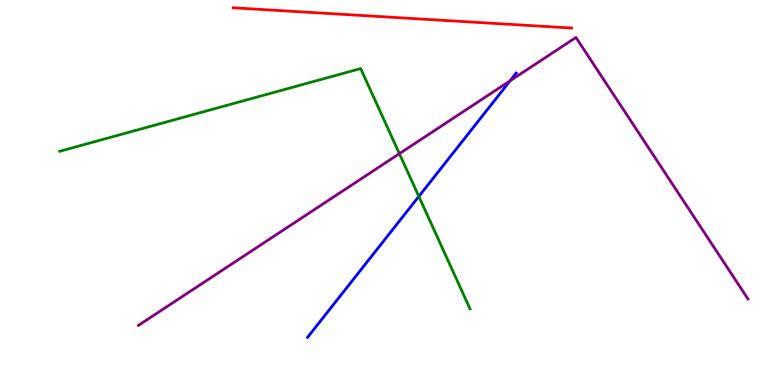[{'lines': ['blue', 'red'], 'intersections': []}, {'lines': ['green', 'red'], 'intersections': []}, {'lines': ['purple', 'red'], 'intersections': []}, {'lines': ['blue', 'green'], 'intersections': [{'x': 5.4, 'y': 4.9}]}, {'lines': ['blue', 'purple'], 'intersections': [{'x': 6.58, 'y': 7.9}]}, {'lines': ['green', 'purple'], 'intersections': [{'x': 5.15, 'y': 6.01}]}]